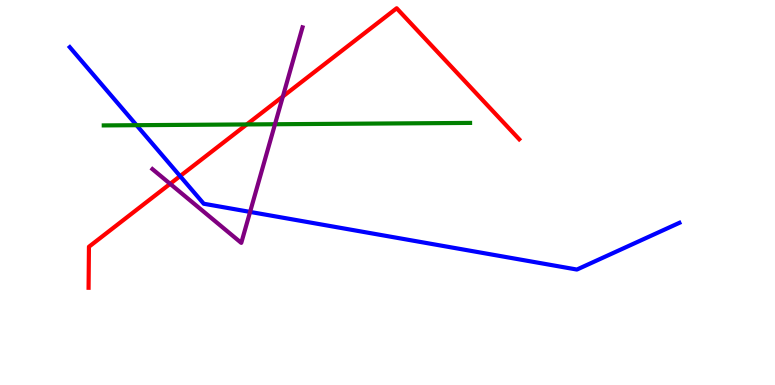[{'lines': ['blue', 'red'], 'intersections': [{'x': 2.32, 'y': 5.43}]}, {'lines': ['green', 'red'], 'intersections': [{'x': 3.18, 'y': 6.77}]}, {'lines': ['purple', 'red'], 'intersections': [{'x': 2.2, 'y': 5.23}, {'x': 3.65, 'y': 7.49}]}, {'lines': ['blue', 'green'], 'intersections': [{'x': 1.76, 'y': 6.75}]}, {'lines': ['blue', 'purple'], 'intersections': [{'x': 3.23, 'y': 4.5}]}, {'lines': ['green', 'purple'], 'intersections': [{'x': 3.55, 'y': 6.77}]}]